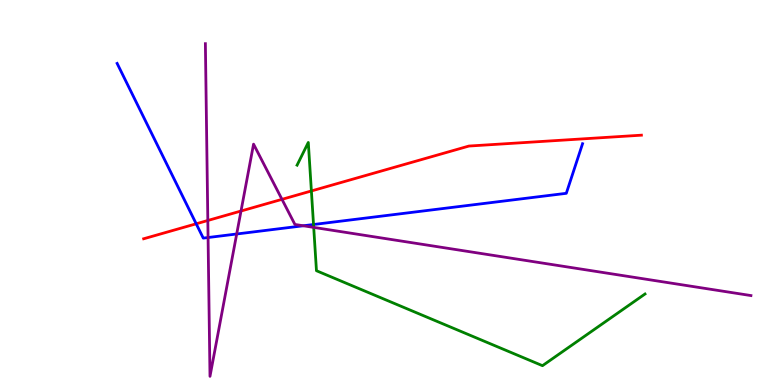[{'lines': ['blue', 'red'], 'intersections': [{'x': 2.53, 'y': 4.19}]}, {'lines': ['green', 'red'], 'intersections': [{'x': 4.02, 'y': 5.04}]}, {'lines': ['purple', 'red'], 'intersections': [{'x': 2.68, 'y': 4.27}, {'x': 3.11, 'y': 4.52}, {'x': 3.64, 'y': 4.82}]}, {'lines': ['blue', 'green'], 'intersections': [{'x': 4.05, 'y': 4.17}]}, {'lines': ['blue', 'purple'], 'intersections': [{'x': 2.68, 'y': 3.83}, {'x': 3.05, 'y': 3.92}, {'x': 3.91, 'y': 4.14}]}, {'lines': ['green', 'purple'], 'intersections': [{'x': 4.05, 'y': 4.09}]}]